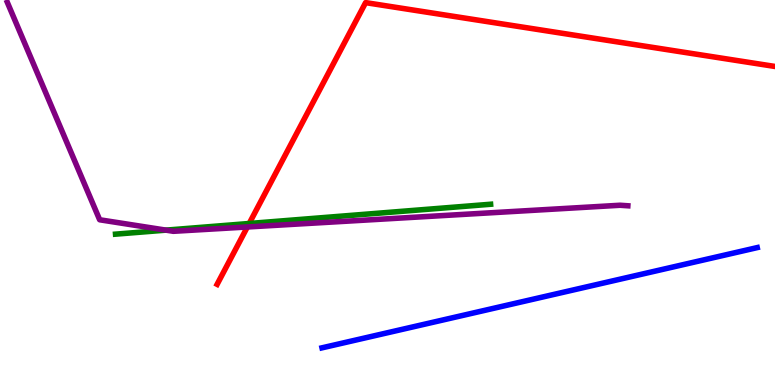[{'lines': ['blue', 'red'], 'intersections': []}, {'lines': ['green', 'red'], 'intersections': [{'x': 3.22, 'y': 4.19}]}, {'lines': ['purple', 'red'], 'intersections': [{'x': 3.19, 'y': 4.1}]}, {'lines': ['blue', 'green'], 'intersections': []}, {'lines': ['blue', 'purple'], 'intersections': []}, {'lines': ['green', 'purple'], 'intersections': [{'x': 2.14, 'y': 4.02}]}]